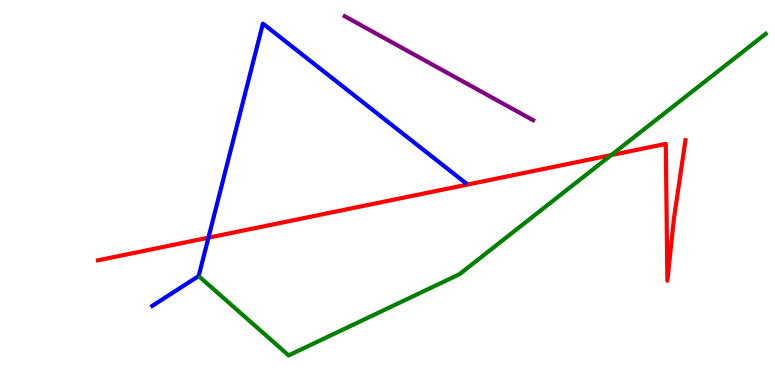[{'lines': ['blue', 'red'], 'intersections': [{'x': 2.69, 'y': 3.83}]}, {'lines': ['green', 'red'], 'intersections': [{'x': 7.89, 'y': 5.97}]}, {'lines': ['purple', 'red'], 'intersections': []}, {'lines': ['blue', 'green'], 'intersections': []}, {'lines': ['blue', 'purple'], 'intersections': []}, {'lines': ['green', 'purple'], 'intersections': []}]